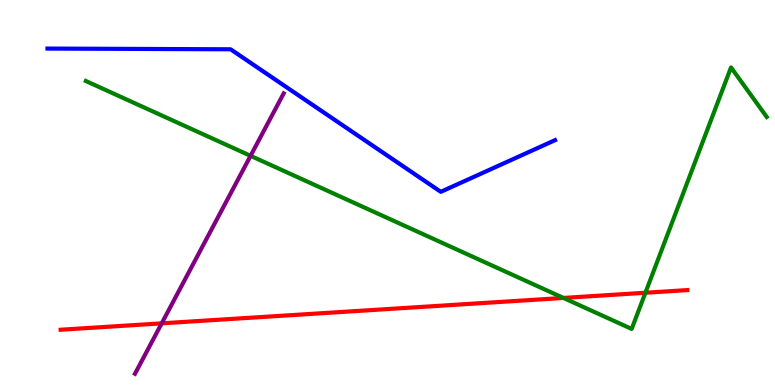[{'lines': ['blue', 'red'], 'intersections': []}, {'lines': ['green', 'red'], 'intersections': [{'x': 7.27, 'y': 2.26}, {'x': 8.33, 'y': 2.4}]}, {'lines': ['purple', 'red'], 'intersections': [{'x': 2.09, 'y': 1.6}]}, {'lines': ['blue', 'green'], 'intersections': []}, {'lines': ['blue', 'purple'], 'intersections': []}, {'lines': ['green', 'purple'], 'intersections': [{'x': 3.23, 'y': 5.95}]}]